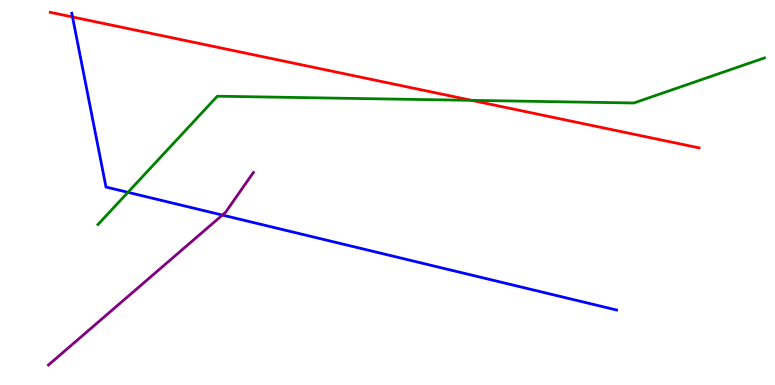[{'lines': ['blue', 'red'], 'intersections': [{'x': 0.936, 'y': 9.56}]}, {'lines': ['green', 'red'], 'intersections': [{'x': 6.09, 'y': 7.39}]}, {'lines': ['purple', 'red'], 'intersections': []}, {'lines': ['blue', 'green'], 'intersections': [{'x': 1.65, 'y': 5.0}]}, {'lines': ['blue', 'purple'], 'intersections': [{'x': 2.87, 'y': 4.41}]}, {'lines': ['green', 'purple'], 'intersections': []}]